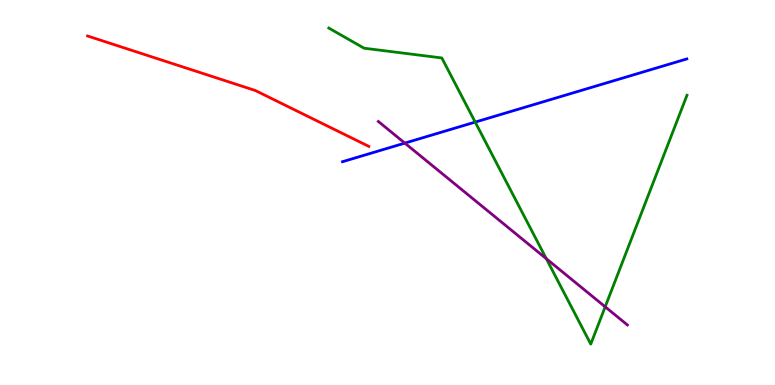[{'lines': ['blue', 'red'], 'intersections': []}, {'lines': ['green', 'red'], 'intersections': []}, {'lines': ['purple', 'red'], 'intersections': []}, {'lines': ['blue', 'green'], 'intersections': [{'x': 6.13, 'y': 6.83}]}, {'lines': ['blue', 'purple'], 'intersections': [{'x': 5.22, 'y': 6.28}]}, {'lines': ['green', 'purple'], 'intersections': [{'x': 7.05, 'y': 3.28}, {'x': 7.81, 'y': 2.03}]}]